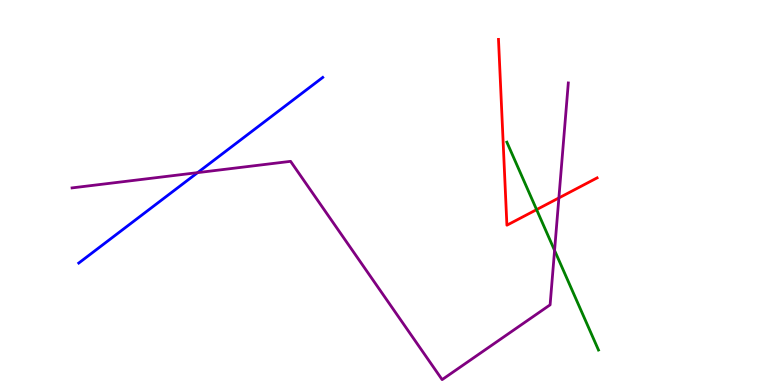[{'lines': ['blue', 'red'], 'intersections': []}, {'lines': ['green', 'red'], 'intersections': [{'x': 6.92, 'y': 4.56}]}, {'lines': ['purple', 'red'], 'intersections': [{'x': 7.21, 'y': 4.86}]}, {'lines': ['blue', 'green'], 'intersections': []}, {'lines': ['blue', 'purple'], 'intersections': [{'x': 2.55, 'y': 5.52}]}, {'lines': ['green', 'purple'], 'intersections': [{'x': 7.16, 'y': 3.5}]}]